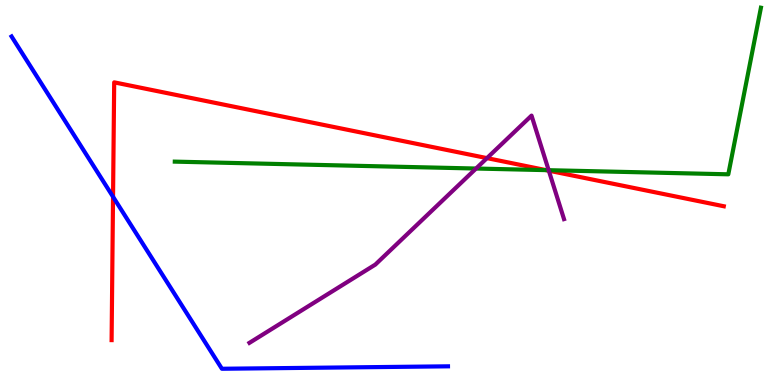[{'lines': ['blue', 'red'], 'intersections': [{'x': 1.46, 'y': 4.89}]}, {'lines': ['green', 'red'], 'intersections': [{'x': 7.05, 'y': 5.58}]}, {'lines': ['purple', 'red'], 'intersections': [{'x': 6.28, 'y': 5.89}, {'x': 7.08, 'y': 5.57}]}, {'lines': ['blue', 'green'], 'intersections': []}, {'lines': ['blue', 'purple'], 'intersections': []}, {'lines': ['green', 'purple'], 'intersections': [{'x': 6.14, 'y': 5.62}, {'x': 7.08, 'y': 5.58}]}]